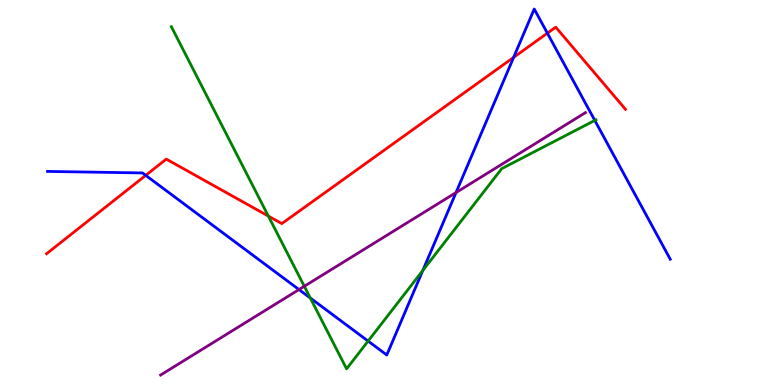[{'lines': ['blue', 'red'], 'intersections': [{'x': 1.88, 'y': 5.45}, {'x': 6.63, 'y': 8.51}, {'x': 7.06, 'y': 9.14}]}, {'lines': ['green', 'red'], 'intersections': [{'x': 3.46, 'y': 4.39}]}, {'lines': ['purple', 'red'], 'intersections': []}, {'lines': ['blue', 'green'], 'intersections': [{'x': 4.0, 'y': 2.26}, {'x': 4.75, 'y': 1.14}, {'x': 5.46, 'y': 2.97}, {'x': 7.67, 'y': 6.87}]}, {'lines': ['blue', 'purple'], 'intersections': [{'x': 3.86, 'y': 2.48}, {'x': 5.88, 'y': 5.0}]}, {'lines': ['green', 'purple'], 'intersections': [{'x': 3.93, 'y': 2.56}]}]